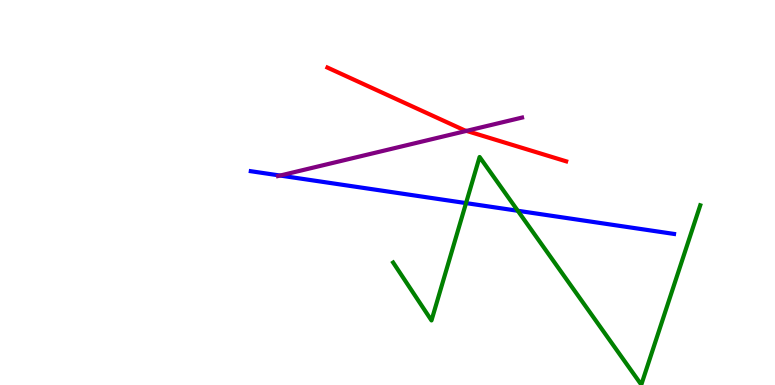[{'lines': ['blue', 'red'], 'intersections': []}, {'lines': ['green', 'red'], 'intersections': []}, {'lines': ['purple', 'red'], 'intersections': [{'x': 6.02, 'y': 6.6}]}, {'lines': ['blue', 'green'], 'intersections': [{'x': 6.01, 'y': 4.72}, {'x': 6.68, 'y': 4.53}]}, {'lines': ['blue', 'purple'], 'intersections': [{'x': 3.61, 'y': 5.44}]}, {'lines': ['green', 'purple'], 'intersections': []}]